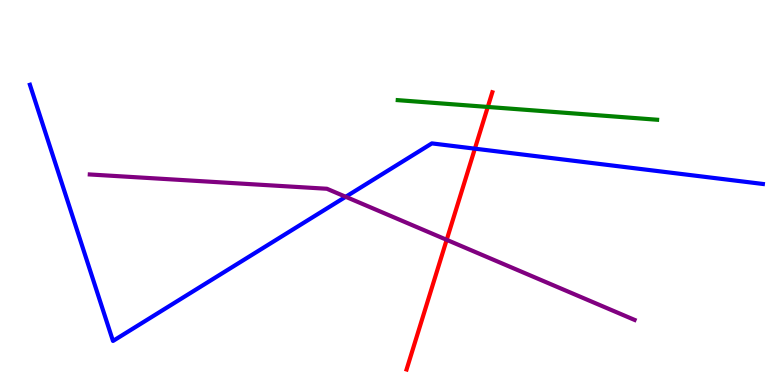[{'lines': ['blue', 'red'], 'intersections': [{'x': 6.13, 'y': 6.14}]}, {'lines': ['green', 'red'], 'intersections': [{'x': 6.29, 'y': 7.22}]}, {'lines': ['purple', 'red'], 'intersections': [{'x': 5.76, 'y': 3.77}]}, {'lines': ['blue', 'green'], 'intersections': []}, {'lines': ['blue', 'purple'], 'intersections': [{'x': 4.46, 'y': 4.89}]}, {'lines': ['green', 'purple'], 'intersections': []}]